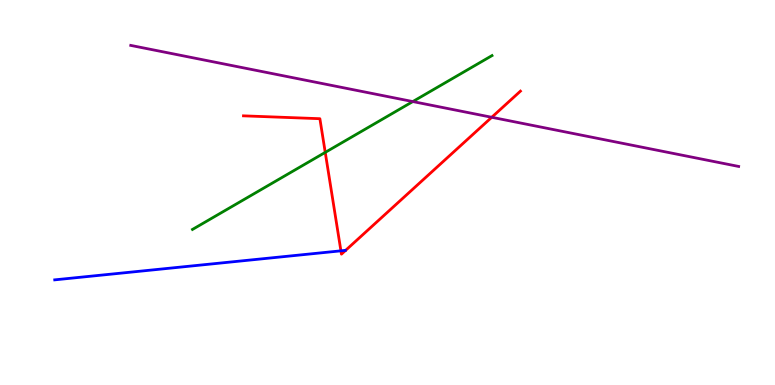[{'lines': ['blue', 'red'], 'intersections': [{'x': 4.4, 'y': 3.48}]}, {'lines': ['green', 'red'], 'intersections': [{'x': 4.2, 'y': 6.04}]}, {'lines': ['purple', 'red'], 'intersections': [{'x': 6.35, 'y': 6.95}]}, {'lines': ['blue', 'green'], 'intersections': []}, {'lines': ['blue', 'purple'], 'intersections': []}, {'lines': ['green', 'purple'], 'intersections': [{'x': 5.33, 'y': 7.36}]}]